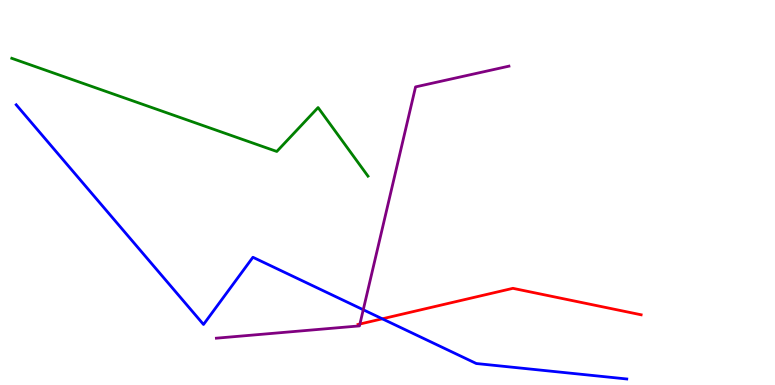[{'lines': ['blue', 'red'], 'intersections': [{'x': 4.93, 'y': 1.72}]}, {'lines': ['green', 'red'], 'intersections': []}, {'lines': ['purple', 'red'], 'intersections': [{'x': 4.64, 'y': 1.58}]}, {'lines': ['blue', 'green'], 'intersections': []}, {'lines': ['blue', 'purple'], 'intersections': [{'x': 4.69, 'y': 1.95}]}, {'lines': ['green', 'purple'], 'intersections': []}]